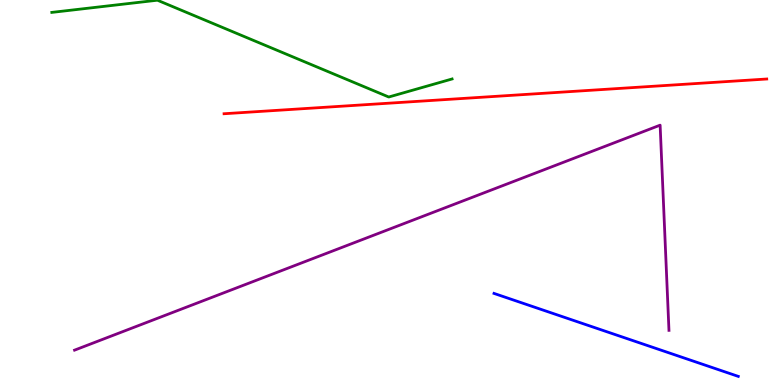[{'lines': ['blue', 'red'], 'intersections': []}, {'lines': ['green', 'red'], 'intersections': []}, {'lines': ['purple', 'red'], 'intersections': []}, {'lines': ['blue', 'green'], 'intersections': []}, {'lines': ['blue', 'purple'], 'intersections': []}, {'lines': ['green', 'purple'], 'intersections': []}]